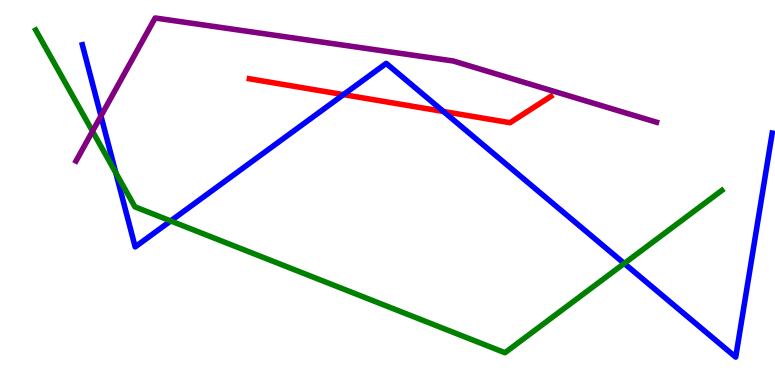[{'lines': ['blue', 'red'], 'intersections': [{'x': 4.43, 'y': 7.54}, {'x': 5.72, 'y': 7.1}]}, {'lines': ['green', 'red'], 'intersections': []}, {'lines': ['purple', 'red'], 'intersections': []}, {'lines': ['blue', 'green'], 'intersections': [{'x': 1.49, 'y': 5.51}, {'x': 2.2, 'y': 4.26}, {'x': 8.05, 'y': 3.16}]}, {'lines': ['blue', 'purple'], 'intersections': [{'x': 1.3, 'y': 6.99}]}, {'lines': ['green', 'purple'], 'intersections': [{'x': 1.19, 'y': 6.59}]}]